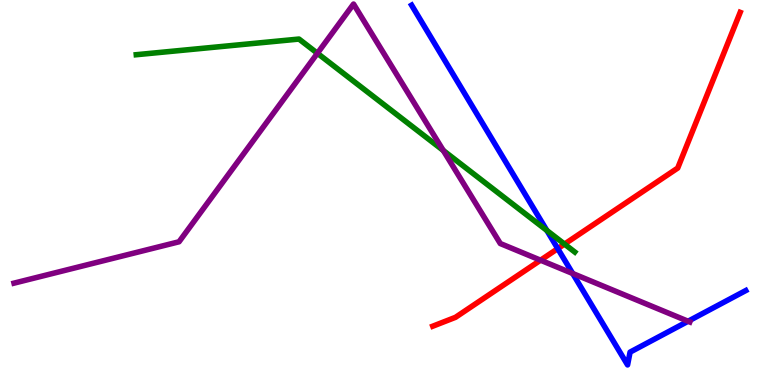[{'lines': ['blue', 'red'], 'intersections': [{'x': 7.2, 'y': 3.54}]}, {'lines': ['green', 'red'], 'intersections': [{'x': 7.28, 'y': 3.66}]}, {'lines': ['purple', 'red'], 'intersections': [{'x': 6.97, 'y': 3.24}]}, {'lines': ['blue', 'green'], 'intersections': [{'x': 7.06, 'y': 4.01}]}, {'lines': ['blue', 'purple'], 'intersections': [{'x': 7.39, 'y': 2.9}, {'x': 8.88, 'y': 1.66}]}, {'lines': ['green', 'purple'], 'intersections': [{'x': 4.1, 'y': 8.62}, {'x': 5.72, 'y': 6.09}]}]